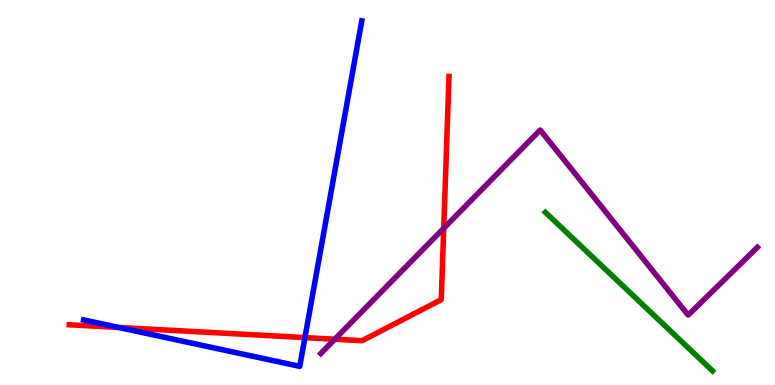[{'lines': ['blue', 'red'], 'intersections': [{'x': 1.53, 'y': 1.49}, {'x': 3.93, 'y': 1.23}]}, {'lines': ['green', 'red'], 'intersections': []}, {'lines': ['purple', 'red'], 'intersections': [{'x': 4.32, 'y': 1.19}, {'x': 5.73, 'y': 4.07}]}, {'lines': ['blue', 'green'], 'intersections': []}, {'lines': ['blue', 'purple'], 'intersections': []}, {'lines': ['green', 'purple'], 'intersections': []}]